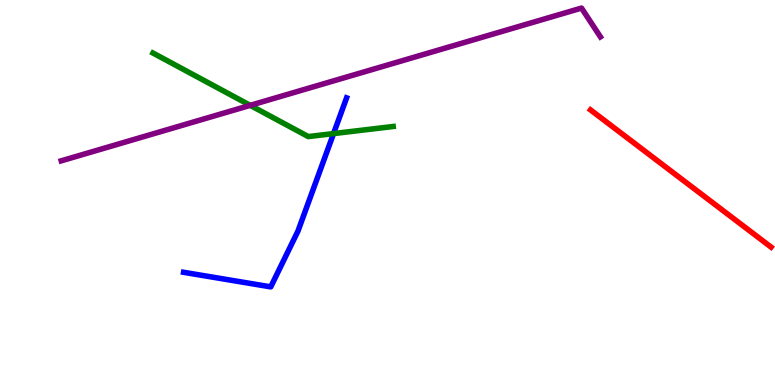[{'lines': ['blue', 'red'], 'intersections': []}, {'lines': ['green', 'red'], 'intersections': []}, {'lines': ['purple', 'red'], 'intersections': []}, {'lines': ['blue', 'green'], 'intersections': [{'x': 4.3, 'y': 6.53}]}, {'lines': ['blue', 'purple'], 'intersections': []}, {'lines': ['green', 'purple'], 'intersections': [{'x': 3.23, 'y': 7.26}]}]